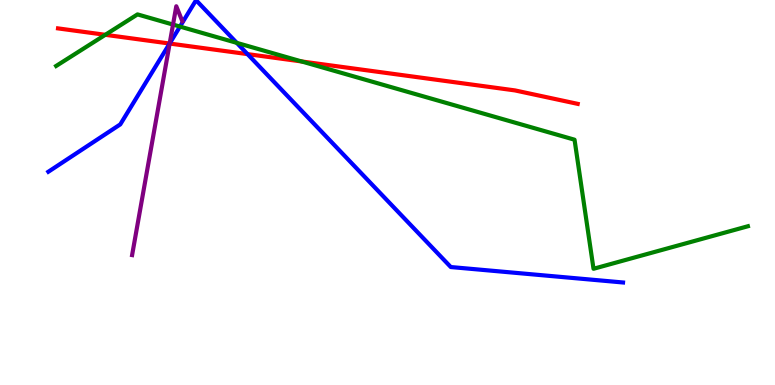[{'lines': ['blue', 'red'], 'intersections': [{'x': 2.19, 'y': 8.87}, {'x': 3.19, 'y': 8.59}]}, {'lines': ['green', 'red'], 'intersections': [{'x': 1.36, 'y': 9.1}, {'x': 3.89, 'y': 8.4}]}, {'lines': ['purple', 'red'], 'intersections': [{'x': 2.19, 'y': 8.87}]}, {'lines': ['blue', 'green'], 'intersections': [{'x': 2.32, 'y': 9.31}, {'x': 3.06, 'y': 8.89}]}, {'lines': ['blue', 'purple'], 'intersections': [{'x': 2.19, 'y': 8.87}]}, {'lines': ['green', 'purple'], 'intersections': [{'x': 2.23, 'y': 9.36}]}]